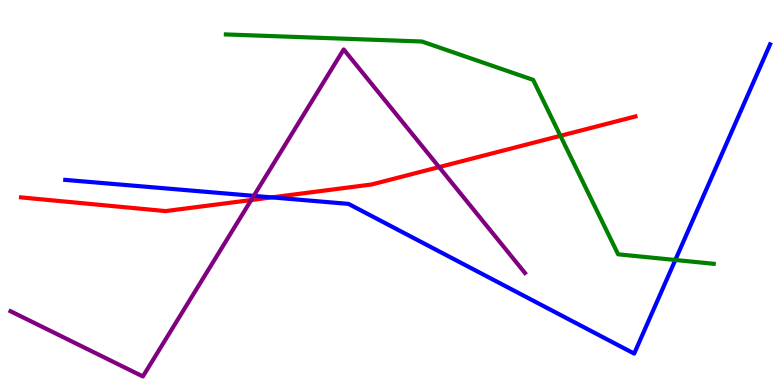[{'lines': ['blue', 'red'], 'intersections': [{'x': 3.51, 'y': 4.87}]}, {'lines': ['green', 'red'], 'intersections': [{'x': 7.23, 'y': 6.47}]}, {'lines': ['purple', 'red'], 'intersections': [{'x': 3.24, 'y': 4.8}, {'x': 5.67, 'y': 5.66}]}, {'lines': ['blue', 'green'], 'intersections': [{'x': 8.71, 'y': 3.25}]}, {'lines': ['blue', 'purple'], 'intersections': [{'x': 3.27, 'y': 4.91}]}, {'lines': ['green', 'purple'], 'intersections': []}]